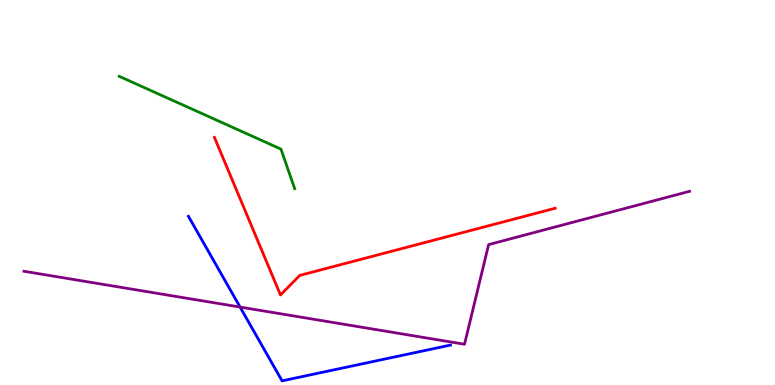[{'lines': ['blue', 'red'], 'intersections': []}, {'lines': ['green', 'red'], 'intersections': []}, {'lines': ['purple', 'red'], 'intersections': []}, {'lines': ['blue', 'green'], 'intersections': []}, {'lines': ['blue', 'purple'], 'intersections': [{'x': 3.1, 'y': 2.02}]}, {'lines': ['green', 'purple'], 'intersections': []}]